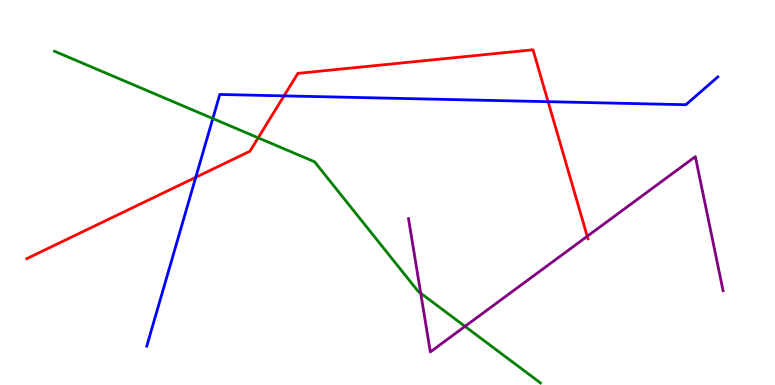[{'lines': ['blue', 'red'], 'intersections': [{'x': 2.53, 'y': 5.39}, {'x': 3.66, 'y': 7.51}, {'x': 7.07, 'y': 7.36}]}, {'lines': ['green', 'red'], 'intersections': [{'x': 3.33, 'y': 6.42}]}, {'lines': ['purple', 'red'], 'intersections': [{'x': 7.58, 'y': 3.86}]}, {'lines': ['blue', 'green'], 'intersections': [{'x': 2.75, 'y': 6.92}]}, {'lines': ['blue', 'purple'], 'intersections': []}, {'lines': ['green', 'purple'], 'intersections': [{'x': 5.43, 'y': 2.38}, {'x': 6.0, 'y': 1.52}]}]